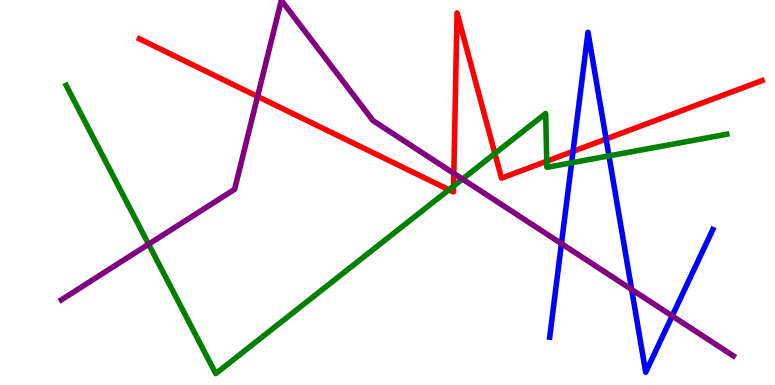[{'lines': ['blue', 'red'], 'intersections': [{'x': 7.39, 'y': 6.07}, {'x': 7.82, 'y': 6.39}]}, {'lines': ['green', 'red'], 'intersections': [{'x': 5.79, 'y': 5.07}, {'x': 5.85, 'y': 5.17}, {'x': 6.39, 'y': 6.01}, {'x': 7.05, 'y': 5.81}]}, {'lines': ['purple', 'red'], 'intersections': [{'x': 3.32, 'y': 7.49}, {'x': 5.86, 'y': 5.5}]}, {'lines': ['blue', 'green'], 'intersections': [{'x': 7.38, 'y': 5.77}, {'x': 7.86, 'y': 5.95}]}, {'lines': ['blue', 'purple'], 'intersections': [{'x': 7.24, 'y': 3.67}, {'x': 8.15, 'y': 2.48}, {'x': 8.67, 'y': 1.79}]}, {'lines': ['green', 'purple'], 'intersections': [{'x': 1.92, 'y': 3.66}, {'x': 5.97, 'y': 5.35}]}]